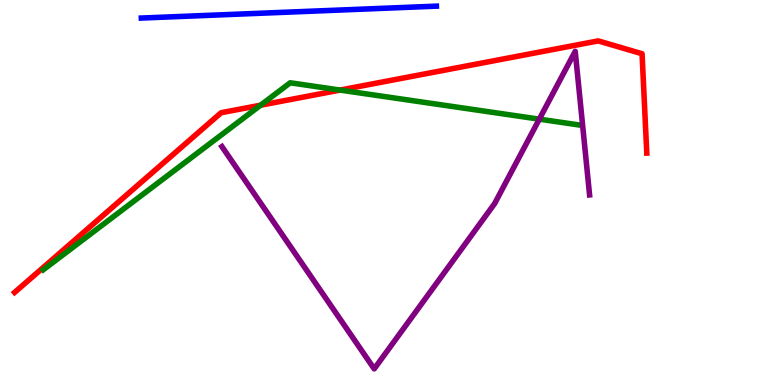[{'lines': ['blue', 'red'], 'intersections': []}, {'lines': ['green', 'red'], 'intersections': [{'x': 3.36, 'y': 7.27}, {'x': 4.39, 'y': 7.66}]}, {'lines': ['purple', 'red'], 'intersections': []}, {'lines': ['blue', 'green'], 'intersections': []}, {'lines': ['blue', 'purple'], 'intersections': []}, {'lines': ['green', 'purple'], 'intersections': [{'x': 6.96, 'y': 6.9}]}]